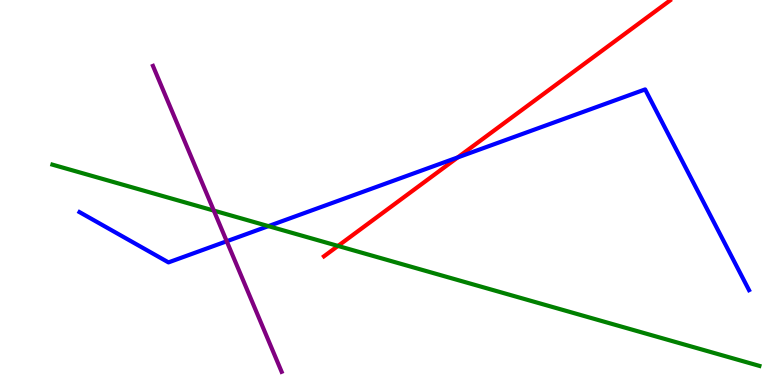[{'lines': ['blue', 'red'], 'intersections': [{'x': 5.91, 'y': 5.91}]}, {'lines': ['green', 'red'], 'intersections': [{'x': 4.36, 'y': 3.61}]}, {'lines': ['purple', 'red'], 'intersections': []}, {'lines': ['blue', 'green'], 'intersections': [{'x': 3.46, 'y': 4.13}]}, {'lines': ['blue', 'purple'], 'intersections': [{'x': 2.93, 'y': 3.73}]}, {'lines': ['green', 'purple'], 'intersections': [{'x': 2.76, 'y': 4.53}]}]